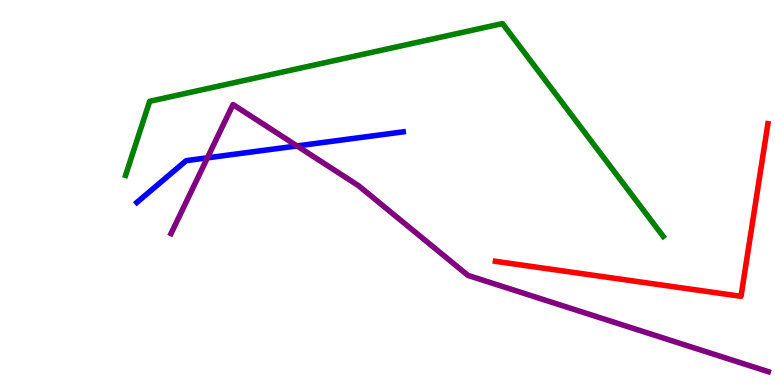[{'lines': ['blue', 'red'], 'intersections': []}, {'lines': ['green', 'red'], 'intersections': []}, {'lines': ['purple', 'red'], 'intersections': []}, {'lines': ['blue', 'green'], 'intersections': []}, {'lines': ['blue', 'purple'], 'intersections': [{'x': 2.68, 'y': 5.9}, {'x': 3.83, 'y': 6.21}]}, {'lines': ['green', 'purple'], 'intersections': []}]